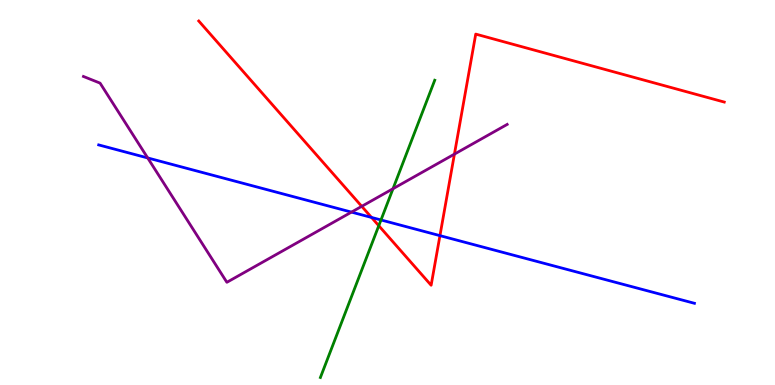[{'lines': ['blue', 'red'], 'intersections': [{'x': 4.79, 'y': 4.35}, {'x': 5.68, 'y': 3.88}]}, {'lines': ['green', 'red'], 'intersections': [{'x': 4.89, 'y': 4.14}]}, {'lines': ['purple', 'red'], 'intersections': [{'x': 4.67, 'y': 4.64}, {'x': 5.86, 'y': 6.0}]}, {'lines': ['blue', 'green'], 'intersections': [{'x': 4.92, 'y': 4.29}]}, {'lines': ['blue', 'purple'], 'intersections': [{'x': 1.91, 'y': 5.9}, {'x': 4.54, 'y': 4.49}]}, {'lines': ['green', 'purple'], 'intersections': [{'x': 5.07, 'y': 5.1}]}]